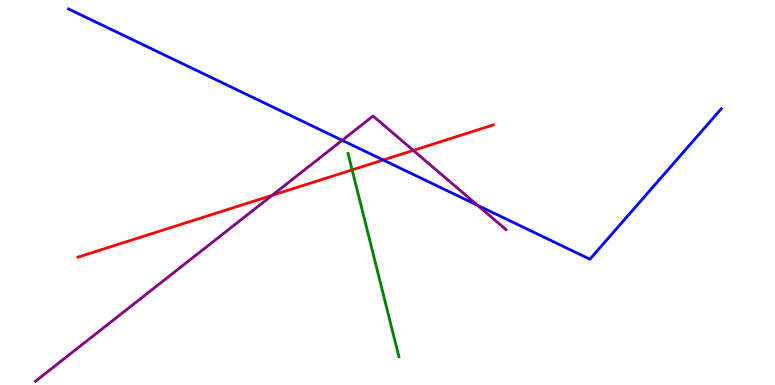[{'lines': ['blue', 'red'], 'intersections': [{'x': 4.94, 'y': 5.84}]}, {'lines': ['green', 'red'], 'intersections': [{'x': 4.54, 'y': 5.59}]}, {'lines': ['purple', 'red'], 'intersections': [{'x': 3.51, 'y': 4.93}, {'x': 5.33, 'y': 6.09}]}, {'lines': ['blue', 'green'], 'intersections': []}, {'lines': ['blue', 'purple'], 'intersections': [{'x': 4.42, 'y': 6.36}, {'x': 6.16, 'y': 4.67}]}, {'lines': ['green', 'purple'], 'intersections': []}]